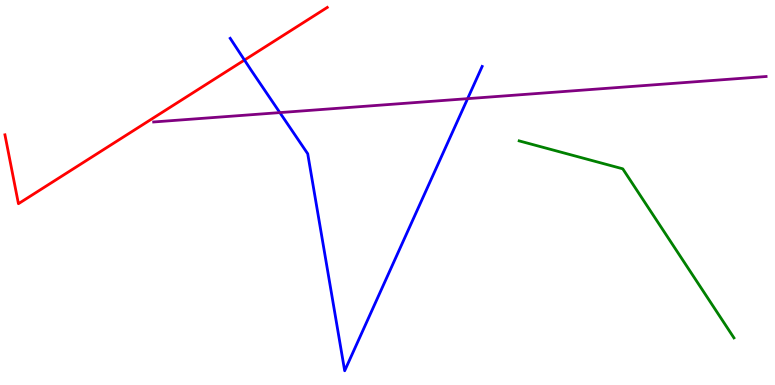[{'lines': ['blue', 'red'], 'intersections': [{'x': 3.15, 'y': 8.44}]}, {'lines': ['green', 'red'], 'intersections': []}, {'lines': ['purple', 'red'], 'intersections': []}, {'lines': ['blue', 'green'], 'intersections': []}, {'lines': ['blue', 'purple'], 'intersections': [{'x': 3.61, 'y': 7.08}, {'x': 6.03, 'y': 7.44}]}, {'lines': ['green', 'purple'], 'intersections': []}]